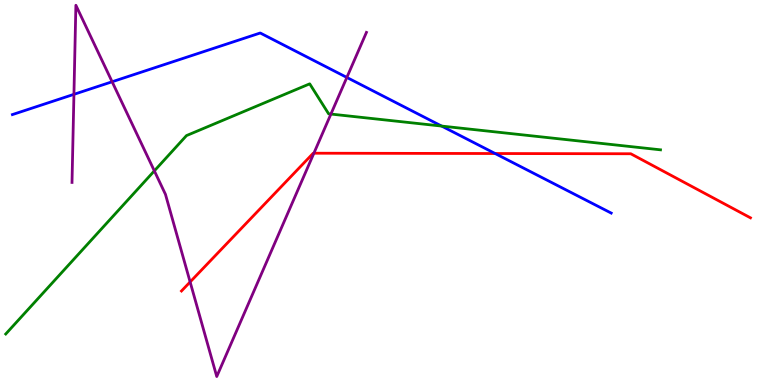[{'lines': ['blue', 'red'], 'intersections': [{'x': 6.39, 'y': 6.01}]}, {'lines': ['green', 'red'], 'intersections': []}, {'lines': ['purple', 'red'], 'intersections': [{'x': 2.45, 'y': 2.68}, {'x': 4.05, 'y': 6.02}]}, {'lines': ['blue', 'green'], 'intersections': [{'x': 5.7, 'y': 6.73}]}, {'lines': ['blue', 'purple'], 'intersections': [{'x': 0.954, 'y': 7.55}, {'x': 1.45, 'y': 7.88}, {'x': 4.48, 'y': 7.99}]}, {'lines': ['green', 'purple'], 'intersections': [{'x': 1.99, 'y': 5.56}, {'x': 4.27, 'y': 7.04}]}]